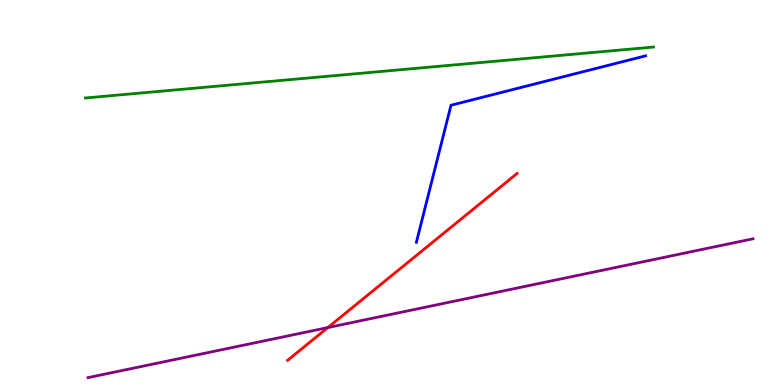[{'lines': ['blue', 'red'], 'intersections': []}, {'lines': ['green', 'red'], 'intersections': []}, {'lines': ['purple', 'red'], 'intersections': [{'x': 4.23, 'y': 1.49}]}, {'lines': ['blue', 'green'], 'intersections': []}, {'lines': ['blue', 'purple'], 'intersections': []}, {'lines': ['green', 'purple'], 'intersections': []}]